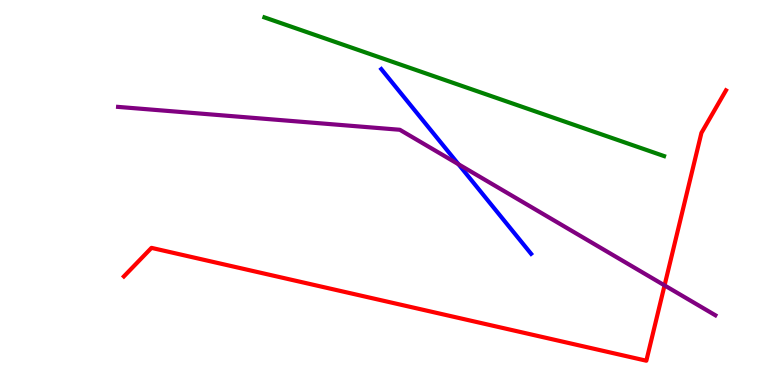[{'lines': ['blue', 'red'], 'intersections': []}, {'lines': ['green', 'red'], 'intersections': []}, {'lines': ['purple', 'red'], 'intersections': [{'x': 8.57, 'y': 2.59}]}, {'lines': ['blue', 'green'], 'intersections': []}, {'lines': ['blue', 'purple'], 'intersections': [{'x': 5.92, 'y': 5.73}]}, {'lines': ['green', 'purple'], 'intersections': []}]